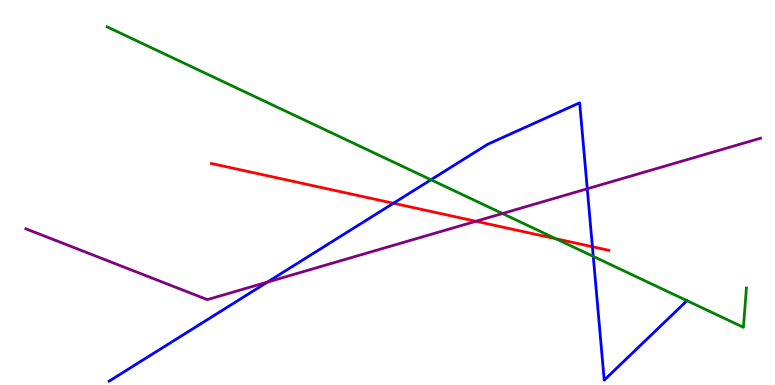[{'lines': ['blue', 'red'], 'intersections': [{'x': 5.08, 'y': 4.72}, {'x': 7.64, 'y': 3.59}]}, {'lines': ['green', 'red'], 'intersections': [{'x': 7.17, 'y': 3.8}]}, {'lines': ['purple', 'red'], 'intersections': [{'x': 6.14, 'y': 4.25}]}, {'lines': ['blue', 'green'], 'intersections': [{'x': 5.56, 'y': 5.33}, {'x': 7.65, 'y': 3.34}]}, {'lines': ['blue', 'purple'], 'intersections': [{'x': 3.45, 'y': 2.67}, {'x': 7.58, 'y': 5.1}]}, {'lines': ['green', 'purple'], 'intersections': [{'x': 6.48, 'y': 4.45}]}]